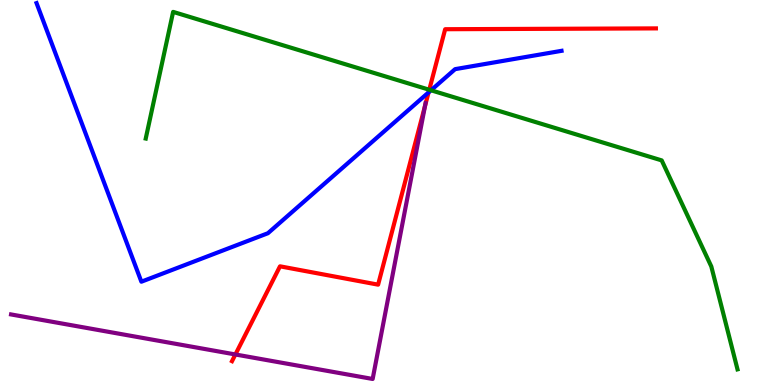[{'lines': ['blue', 'red'], 'intersections': [{'x': 5.53, 'y': 7.6}]}, {'lines': ['green', 'red'], 'intersections': [{'x': 5.54, 'y': 7.67}]}, {'lines': ['purple', 'red'], 'intersections': [{'x': 3.04, 'y': 0.793}, {'x': 5.48, 'y': 7.24}]}, {'lines': ['blue', 'green'], 'intersections': [{'x': 5.56, 'y': 7.66}]}, {'lines': ['blue', 'purple'], 'intersections': []}, {'lines': ['green', 'purple'], 'intersections': []}]